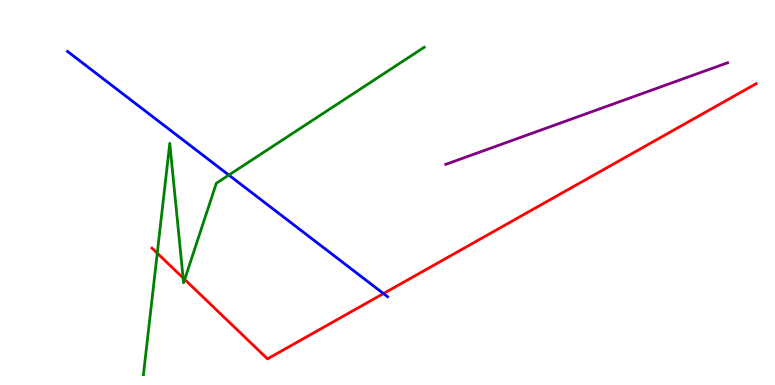[{'lines': ['blue', 'red'], 'intersections': [{'x': 4.95, 'y': 2.37}]}, {'lines': ['green', 'red'], 'intersections': [{'x': 2.03, 'y': 3.42}, {'x': 2.36, 'y': 2.78}, {'x': 2.38, 'y': 2.74}]}, {'lines': ['purple', 'red'], 'intersections': []}, {'lines': ['blue', 'green'], 'intersections': [{'x': 2.95, 'y': 5.45}]}, {'lines': ['blue', 'purple'], 'intersections': []}, {'lines': ['green', 'purple'], 'intersections': []}]